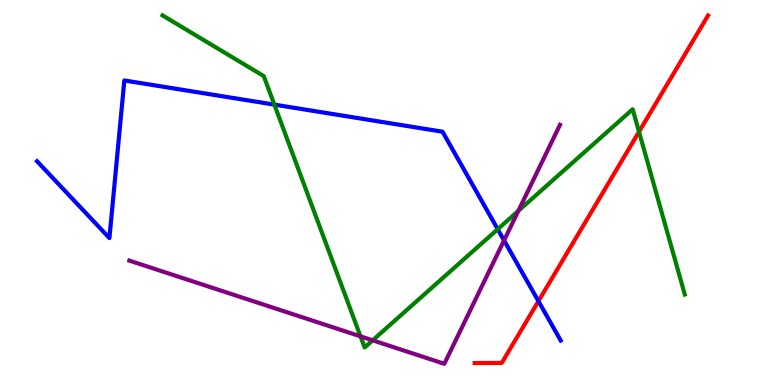[{'lines': ['blue', 'red'], 'intersections': [{'x': 6.95, 'y': 2.18}]}, {'lines': ['green', 'red'], 'intersections': [{'x': 8.25, 'y': 6.58}]}, {'lines': ['purple', 'red'], 'intersections': []}, {'lines': ['blue', 'green'], 'intersections': [{'x': 3.54, 'y': 7.28}, {'x': 6.42, 'y': 4.05}]}, {'lines': ['blue', 'purple'], 'intersections': [{'x': 6.5, 'y': 3.76}]}, {'lines': ['green', 'purple'], 'intersections': [{'x': 4.65, 'y': 1.26}, {'x': 4.81, 'y': 1.16}, {'x': 6.69, 'y': 4.52}]}]